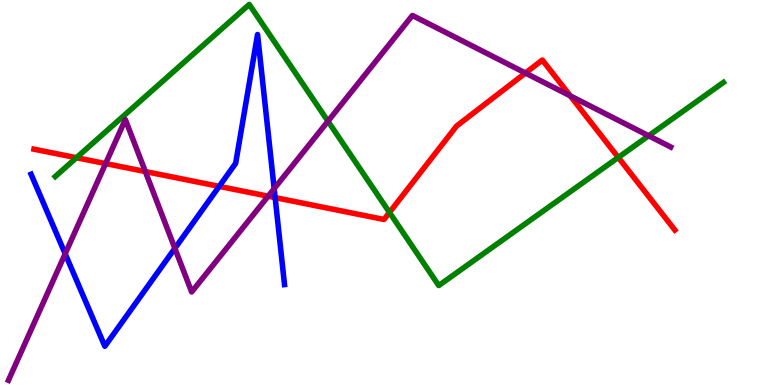[{'lines': ['blue', 'red'], 'intersections': [{'x': 2.83, 'y': 5.16}, {'x': 3.55, 'y': 4.87}]}, {'lines': ['green', 'red'], 'intersections': [{'x': 0.986, 'y': 5.9}, {'x': 5.03, 'y': 4.48}, {'x': 7.98, 'y': 5.91}]}, {'lines': ['purple', 'red'], 'intersections': [{'x': 1.36, 'y': 5.75}, {'x': 1.88, 'y': 5.54}, {'x': 3.46, 'y': 4.9}, {'x': 6.78, 'y': 8.1}, {'x': 7.36, 'y': 7.51}]}, {'lines': ['blue', 'green'], 'intersections': []}, {'lines': ['blue', 'purple'], 'intersections': [{'x': 0.841, 'y': 3.41}, {'x': 2.26, 'y': 3.55}, {'x': 3.54, 'y': 5.1}]}, {'lines': ['green', 'purple'], 'intersections': [{'x': 4.23, 'y': 6.85}, {'x': 8.37, 'y': 6.47}]}]